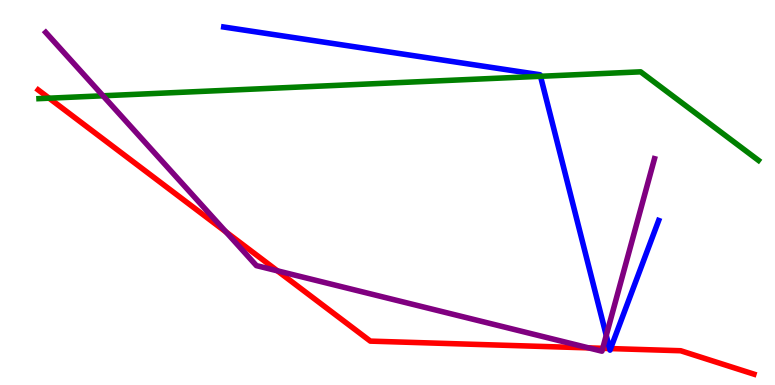[{'lines': ['blue', 'red'], 'intersections': [{'x': 7.87, 'y': 0.947}, {'x': 7.88, 'y': 0.946}]}, {'lines': ['green', 'red'], 'intersections': [{'x': 0.634, 'y': 7.45}]}, {'lines': ['purple', 'red'], 'intersections': [{'x': 2.92, 'y': 3.97}, {'x': 3.58, 'y': 2.97}, {'x': 7.6, 'y': 0.964}, {'x': 7.78, 'y': 0.953}]}, {'lines': ['blue', 'green'], 'intersections': [{'x': 6.97, 'y': 8.02}]}, {'lines': ['blue', 'purple'], 'intersections': [{'x': 7.82, 'y': 1.29}]}, {'lines': ['green', 'purple'], 'intersections': [{'x': 1.33, 'y': 7.51}]}]